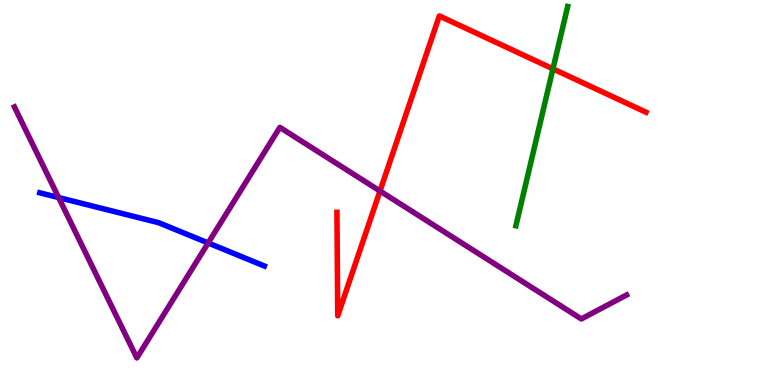[{'lines': ['blue', 'red'], 'intersections': []}, {'lines': ['green', 'red'], 'intersections': [{'x': 7.13, 'y': 8.21}]}, {'lines': ['purple', 'red'], 'intersections': [{'x': 4.9, 'y': 5.04}]}, {'lines': ['blue', 'green'], 'intersections': []}, {'lines': ['blue', 'purple'], 'intersections': [{'x': 0.756, 'y': 4.87}, {'x': 2.69, 'y': 3.69}]}, {'lines': ['green', 'purple'], 'intersections': []}]